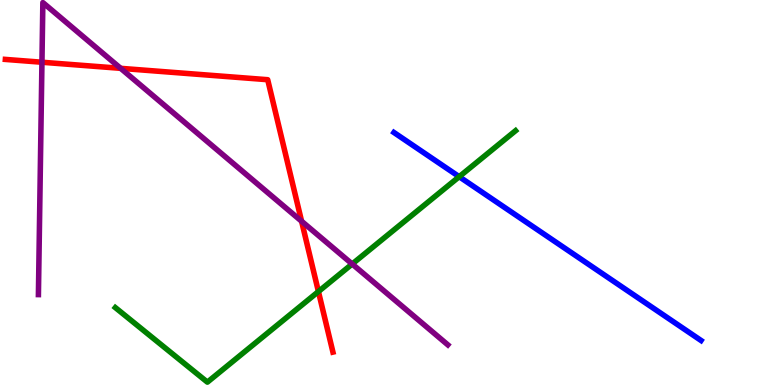[{'lines': ['blue', 'red'], 'intersections': []}, {'lines': ['green', 'red'], 'intersections': [{'x': 4.11, 'y': 2.43}]}, {'lines': ['purple', 'red'], 'intersections': [{'x': 0.541, 'y': 8.38}, {'x': 1.56, 'y': 8.23}, {'x': 3.89, 'y': 4.25}]}, {'lines': ['blue', 'green'], 'intersections': [{'x': 5.93, 'y': 5.41}]}, {'lines': ['blue', 'purple'], 'intersections': []}, {'lines': ['green', 'purple'], 'intersections': [{'x': 4.54, 'y': 3.14}]}]